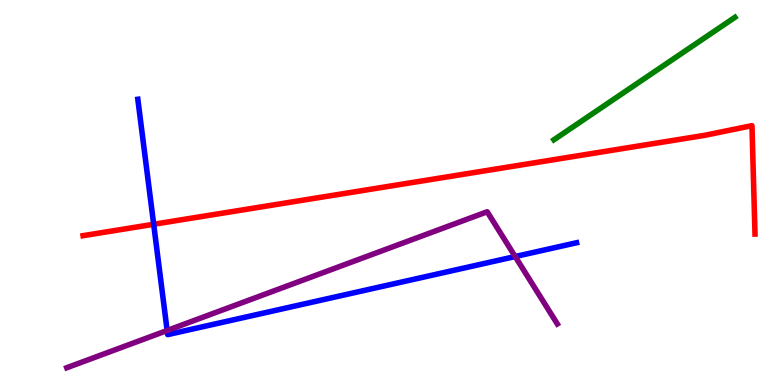[{'lines': ['blue', 'red'], 'intersections': [{'x': 1.98, 'y': 4.17}]}, {'lines': ['green', 'red'], 'intersections': []}, {'lines': ['purple', 'red'], 'intersections': []}, {'lines': ['blue', 'green'], 'intersections': []}, {'lines': ['blue', 'purple'], 'intersections': [{'x': 2.16, 'y': 1.42}, {'x': 6.65, 'y': 3.34}]}, {'lines': ['green', 'purple'], 'intersections': []}]